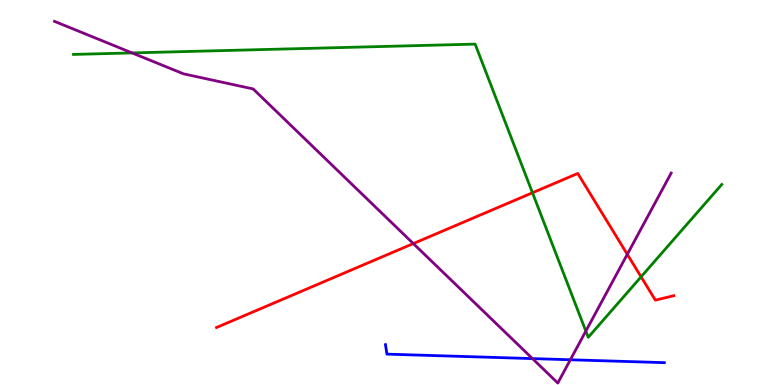[{'lines': ['blue', 'red'], 'intersections': []}, {'lines': ['green', 'red'], 'intersections': [{'x': 6.87, 'y': 4.99}, {'x': 8.27, 'y': 2.81}]}, {'lines': ['purple', 'red'], 'intersections': [{'x': 5.33, 'y': 3.67}, {'x': 8.09, 'y': 3.39}]}, {'lines': ['blue', 'green'], 'intersections': []}, {'lines': ['blue', 'purple'], 'intersections': [{'x': 6.87, 'y': 0.686}, {'x': 7.36, 'y': 0.655}]}, {'lines': ['green', 'purple'], 'intersections': [{'x': 1.7, 'y': 8.63}, {'x': 7.56, 'y': 1.4}]}]